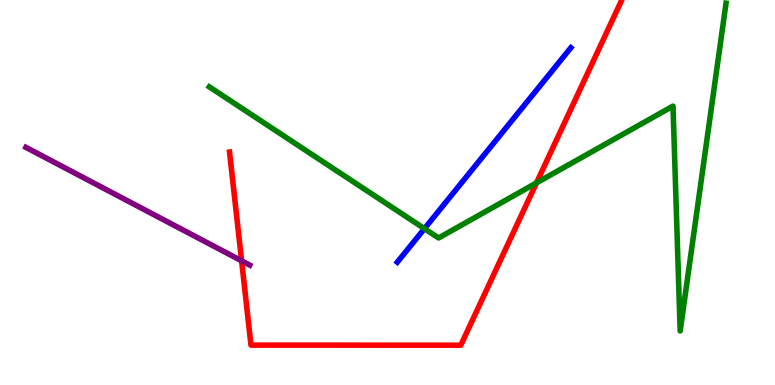[{'lines': ['blue', 'red'], 'intersections': []}, {'lines': ['green', 'red'], 'intersections': [{'x': 6.92, 'y': 5.25}]}, {'lines': ['purple', 'red'], 'intersections': [{'x': 3.12, 'y': 3.23}]}, {'lines': ['blue', 'green'], 'intersections': [{'x': 5.48, 'y': 4.06}]}, {'lines': ['blue', 'purple'], 'intersections': []}, {'lines': ['green', 'purple'], 'intersections': []}]